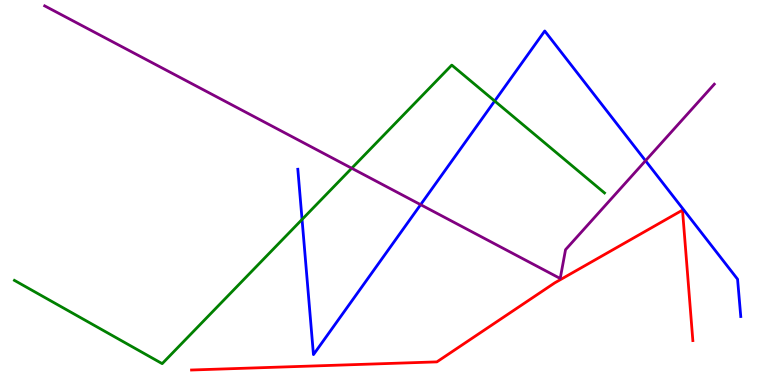[{'lines': ['blue', 'red'], 'intersections': []}, {'lines': ['green', 'red'], 'intersections': []}, {'lines': ['purple', 'red'], 'intersections': []}, {'lines': ['blue', 'green'], 'intersections': [{'x': 3.9, 'y': 4.3}, {'x': 6.38, 'y': 7.38}]}, {'lines': ['blue', 'purple'], 'intersections': [{'x': 5.43, 'y': 4.68}, {'x': 8.33, 'y': 5.83}]}, {'lines': ['green', 'purple'], 'intersections': [{'x': 4.54, 'y': 5.63}]}]